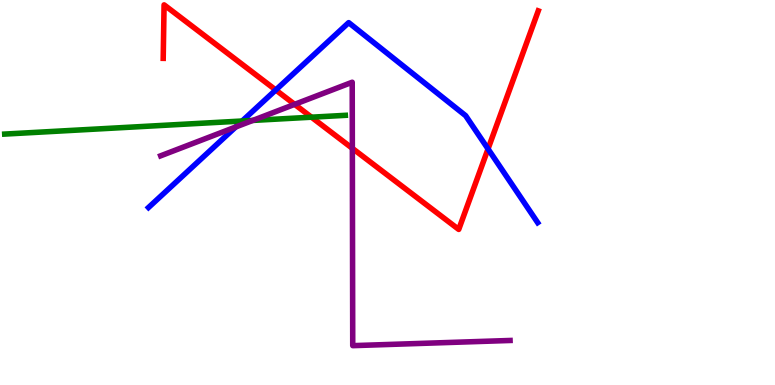[{'lines': ['blue', 'red'], 'intersections': [{'x': 3.56, 'y': 7.66}, {'x': 6.3, 'y': 6.13}]}, {'lines': ['green', 'red'], 'intersections': [{'x': 4.02, 'y': 6.96}]}, {'lines': ['purple', 'red'], 'intersections': [{'x': 3.8, 'y': 7.29}, {'x': 4.55, 'y': 6.15}]}, {'lines': ['blue', 'green'], 'intersections': [{'x': 3.12, 'y': 6.86}]}, {'lines': ['blue', 'purple'], 'intersections': [{'x': 3.04, 'y': 6.7}]}, {'lines': ['green', 'purple'], 'intersections': [{'x': 3.26, 'y': 6.87}]}]